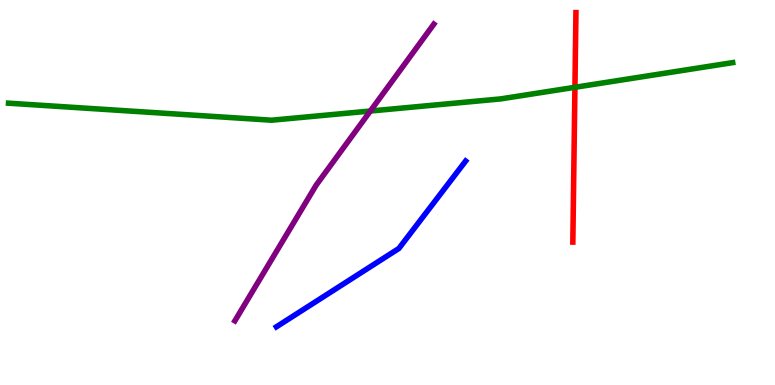[{'lines': ['blue', 'red'], 'intersections': []}, {'lines': ['green', 'red'], 'intersections': [{'x': 7.42, 'y': 7.73}]}, {'lines': ['purple', 'red'], 'intersections': []}, {'lines': ['blue', 'green'], 'intersections': []}, {'lines': ['blue', 'purple'], 'intersections': []}, {'lines': ['green', 'purple'], 'intersections': [{'x': 4.78, 'y': 7.12}]}]